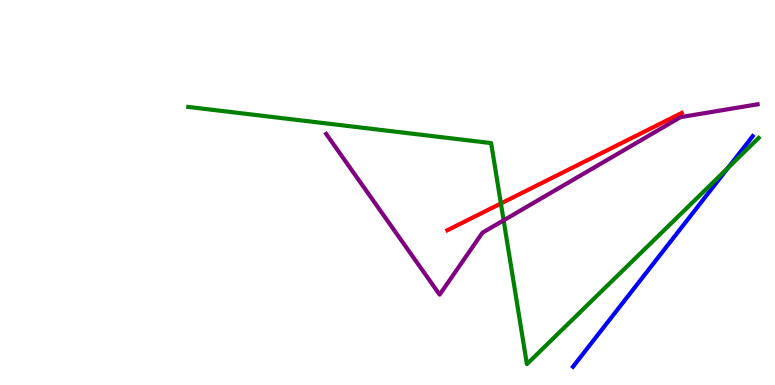[{'lines': ['blue', 'red'], 'intersections': []}, {'lines': ['green', 'red'], 'intersections': [{'x': 6.46, 'y': 4.72}]}, {'lines': ['purple', 'red'], 'intersections': []}, {'lines': ['blue', 'green'], 'intersections': [{'x': 9.39, 'y': 5.64}]}, {'lines': ['blue', 'purple'], 'intersections': []}, {'lines': ['green', 'purple'], 'intersections': [{'x': 6.5, 'y': 4.28}]}]